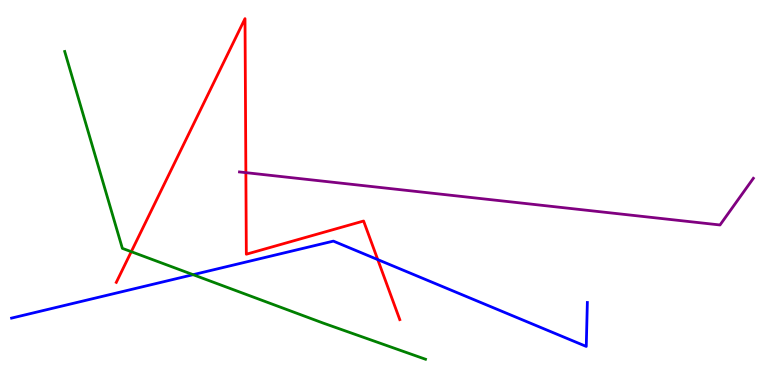[{'lines': ['blue', 'red'], 'intersections': [{'x': 4.87, 'y': 3.26}]}, {'lines': ['green', 'red'], 'intersections': [{'x': 1.69, 'y': 3.46}]}, {'lines': ['purple', 'red'], 'intersections': [{'x': 3.17, 'y': 5.52}]}, {'lines': ['blue', 'green'], 'intersections': [{'x': 2.49, 'y': 2.87}]}, {'lines': ['blue', 'purple'], 'intersections': []}, {'lines': ['green', 'purple'], 'intersections': []}]